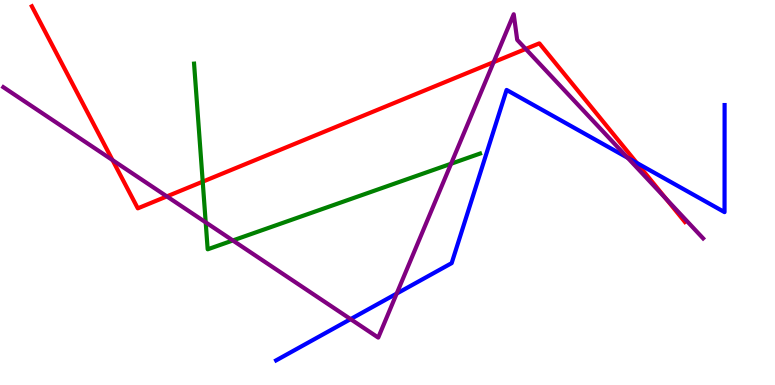[{'lines': ['blue', 'red'], 'intersections': [{'x': 8.22, 'y': 5.77}]}, {'lines': ['green', 'red'], 'intersections': [{'x': 2.62, 'y': 5.28}]}, {'lines': ['purple', 'red'], 'intersections': [{'x': 1.45, 'y': 5.84}, {'x': 2.15, 'y': 4.9}, {'x': 6.37, 'y': 8.39}, {'x': 6.78, 'y': 8.73}, {'x': 8.59, 'y': 4.84}]}, {'lines': ['blue', 'green'], 'intersections': []}, {'lines': ['blue', 'purple'], 'intersections': [{'x': 4.52, 'y': 1.71}, {'x': 5.12, 'y': 2.37}, {'x': 8.1, 'y': 5.9}]}, {'lines': ['green', 'purple'], 'intersections': [{'x': 2.65, 'y': 4.22}, {'x': 3.0, 'y': 3.75}, {'x': 5.82, 'y': 5.75}]}]